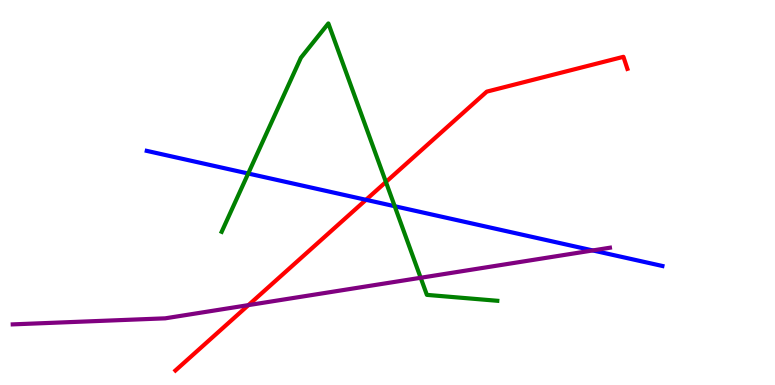[{'lines': ['blue', 'red'], 'intersections': [{'x': 4.72, 'y': 4.81}]}, {'lines': ['green', 'red'], 'intersections': [{'x': 4.98, 'y': 5.27}]}, {'lines': ['purple', 'red'], 'intersections': [{'x': 3.21, 'y': 2.07}]}, {'lines': ['blue', 'green'], 'intersections': [{'x': 3.2, 'y': 5.49}, {'x': 5.09, 'y': 4.64}]}, {'lines': ['blue', 'purple'], 'intersections': [{'x': 7.65, 'y': 3.5}]}, {'lines': ['green', 'purple'], 'intersections': [{'x': 5.43, 'y': 2.79}]}]